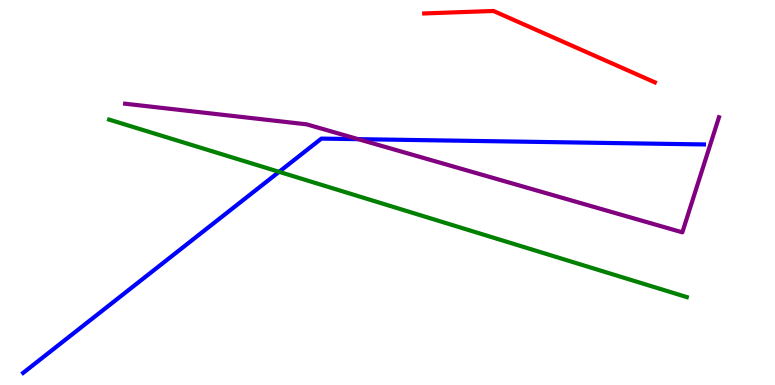[{'lines': ['blue', 'red'], 'intersections': []}, {'lines': ['green', 'red'], 'intersections': []}, {'lines': ['purple', 'red'], 'intersections': []}, {'lines': ['blue', 'green'], 'intersections': [{'x': 3.6, 'y': 5.54}]}, {'lines': ['blue', 'purple'], 'intersections': [{'x': 4.62, 'y': 6.39}]}, {'lines': ['green', 'purple'], 'intersections': []}]